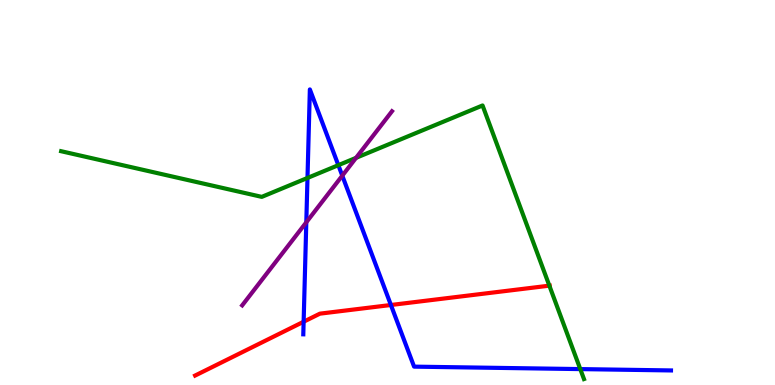[{'lines': ['blue', 'red'], 'intersections': [{'x': 3.92, 'y': 1.64}, {'x': 5.04, 'y': 2.08}]}, {'lines': ['green', 'red'], 'intersections': [{'x': 7.09, 'y': 2.58}]}, {'lines': ['purple', 'red'], 'intersections': []}, {'lines': ['blue', 'green'], 'intersections': [{'x': 3.97, 'y': 5.38}, {'x': 4.37, 'y': 5.71}, {'x': 7.49, 'y': 0.413}]}, {'lines': ['blue', 'purple'], 'intersections': [{'x': 3.95, 'y': 4.23}, {'x': 4.42, 'y': 5.44}]}, {'lines': ['green', 'purple'], 'intersections': [{'x': 4.59, 'y': 5.9}]}]